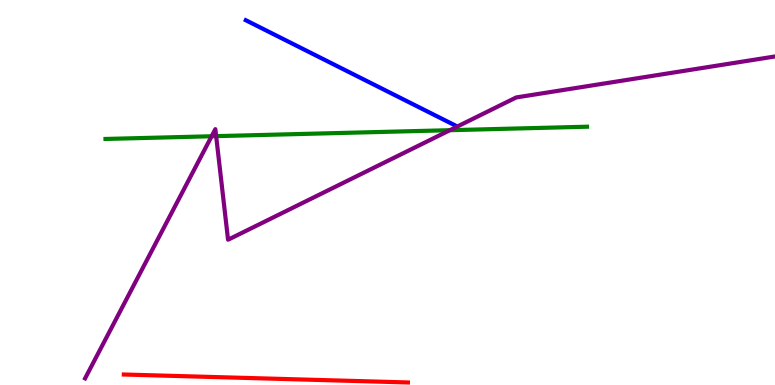[{'lines': ['blue', 'red'], 'intersections': []}, {'lines': ['green', 'red'], 'intersections': []}, {'lines': ['purple', 'red'], 'intersections': []}, {'lines': ['blue', 'green'], 'intersections': []}, {'lines': ['blue', 'purple'], 'intersections': []}, {'lines': ['green', 'purple'], 'intersections': [{'x': 2.73, 'y': 6.46}, {'x': 2.79, 'y': 6.46}, {'x': 5.8, 'y': 6.62}]}]